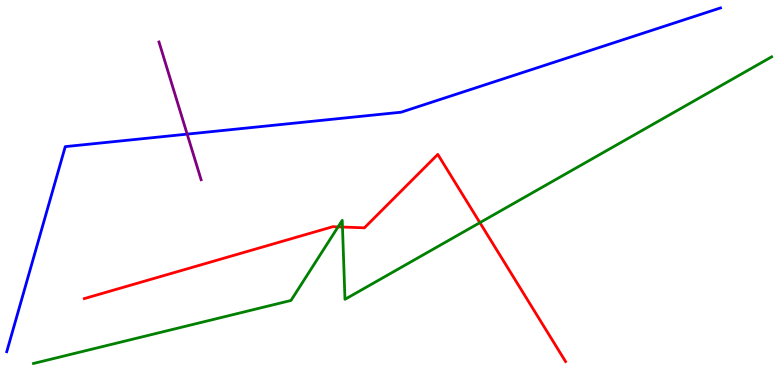[{'lines': ['blue', 'red'], 'intersections': []}, {'lines': ['green', 'red'], 'intersections': [{'x': 4.36, 'y': 4.11}, {'x': 4.42, 'y': 4.1}, {'x': 6.19, 'y': 4.22}]}, {'lines': ['purple', 'red'], 'intersections': []}, {'lines': ['blue', 'green'], 'intersections': []}, {'lines': ['blue', 'purple'], 'intersections': [{'x': 2.42, 'y': 6.52}]}, {'lines': ['green', 'purple'], 'intersections': []}]